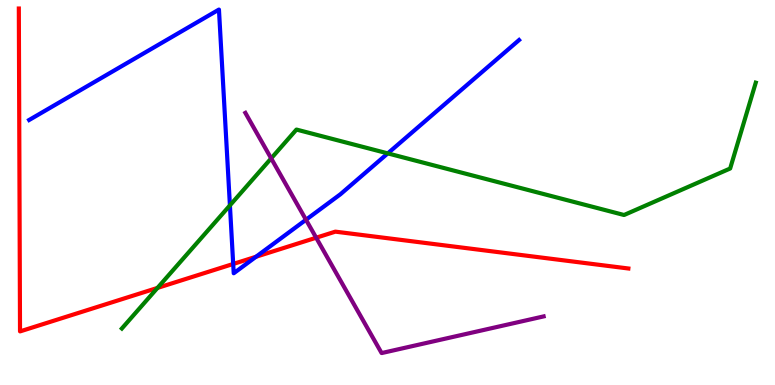[{'lines': ['blue', 'red'], 'intersections': [{'x': 3.01, 'y': 3.14}, {'x': 3.3, 'y': 3.33}]}, {'lines': ['green', 'red'], 'intersections': [{'x': 2.03, 'y': 2.52}]}, {'lines': ['purple', 'red'], 'intersections': [{'x': 4.08, 'y': 3.83}]}, {'lines': ['blue', 'green'], 'intersections': [{'x': 2.97, 'y': 4.67}, {'x': 5.0, 'y': 6.02}]}, {'lines': ['blue', 'purple'], 'intersections': [{'x': 3.95, 'y': 4.29}]}, {'lines': ['green', 'purple'], 'intersections': [{'x': 3.5, 'y': 5.89}]}]